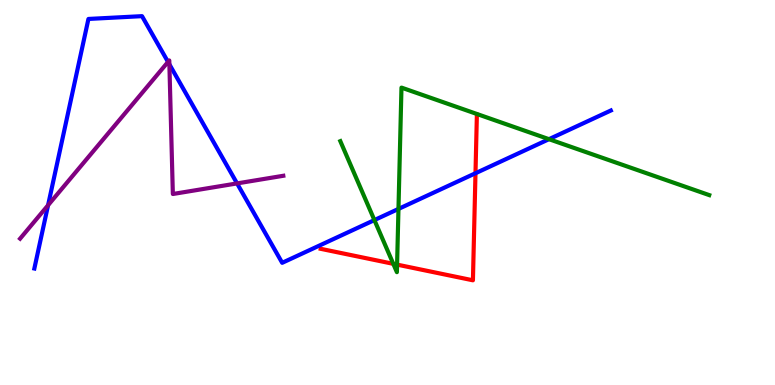[{'lines': ['blue', 'red'], 'intersections': [{'x': 6.14, 'y': 5.5}]}, {'lines': ['green', 'red'], 'intersections': [{'x': 5.07, 'y': 3.15}, {'x': 5.12, 'y': 3.13}]}, {'lines': ['purple', 'red'], 'intersections': []}, {'lines': ['blue', 'green'], 'intersections': [{'x': 4.83, 'y': 4.28}, {'x': 5.14, 'y': 4.57}, {'x': 7.08, 'y': 6.39}]}, {'lines': ['blue', 'purple'], 'intersections': [{'x': 0.62, 'y': 4.67}, {'x': 2.17, 'y': 8.39}, {'x': 2.19, 'y': 8.33}, {'x': 3.06, 'y': 5.24}]}, {'lines': ['green', 'purple'], 'intersections': []}]